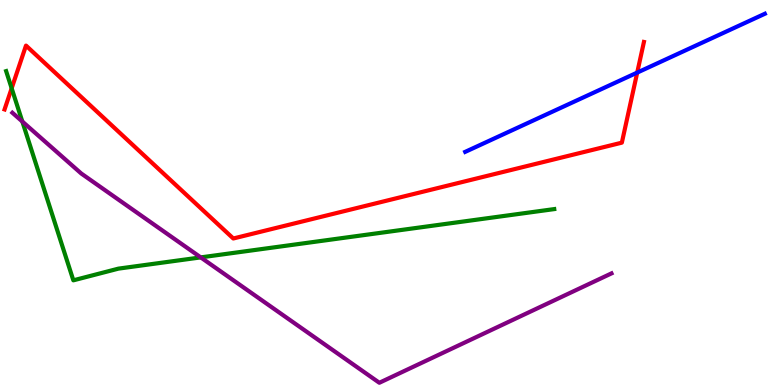[{'lines': ['blue', 'red'], 'intersections': [{'x': 8.22, 'y': 8.11}]}, {'lines': ['green', 'red'], 'intersections': [{'x': 0.15, 'y': 7.71}]}, {'lines': ['purple', 'red'], 'intersections': []}, {'lines': ['blue', 'green'], 'intersections': []}, {'lines': ['blue', 'purple'], 'intersections': []}, {'lines': ['green', 'purple'], 'intersections': [{'x': 0.288, 'y': 6.84}, {'x': 2.59, 'y': 3.31}]}]